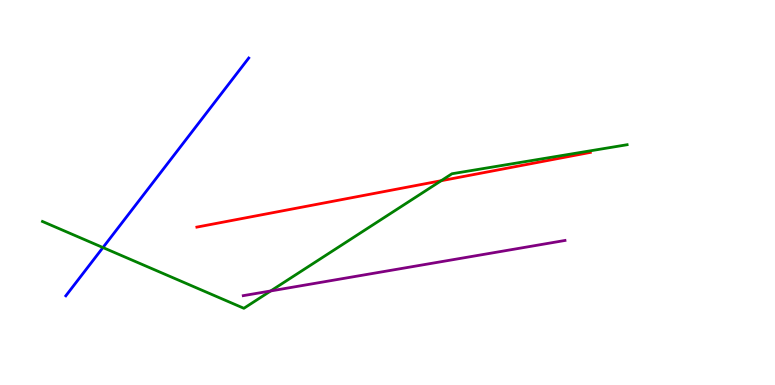[{'lines': ['blue', 'red'], 'intersections': []}, {'lines': ['green', 'red'], 'intersections': [{'x': 5.69, 'y': 5.31}]}, {'lines': ['purple', 'red'], 'intersections': []}, {'lines': ['blue', 'green'], 'intersections': [{'x': 1.33, 'y': 3.57}]}, {'lines': ['blue', 'purple'], 'intersections': []}, {'lines': ['green', 'purple'], 'intersections': [{'x': 3.49, 'y': 2.44}]}]